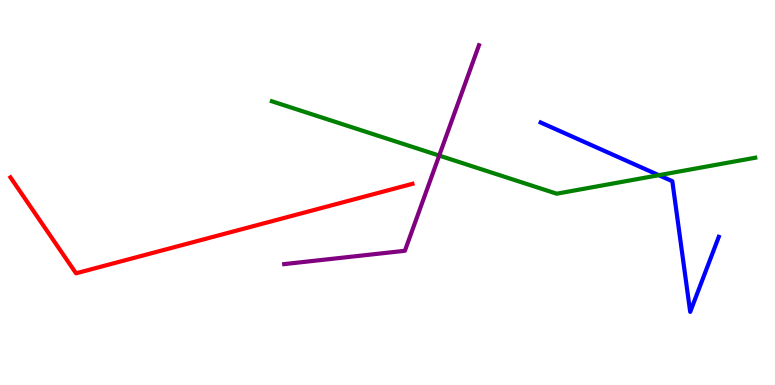[{'lines': ['blue', 'red'], 'intersections': []}, {'lines': ['green', 'red'], 'intersections': []}, {'lines': ['purple', 'red'], 'intersections': []}, {'lines': ['blue', 'green'], 'intersections': [{'x': 8.5, 'y': 5.45}]}, {'lines': ['blue', 'purple'], 'intersections': []}, {'lines': ['green', 'purple'], 'intersections': [{'x': 5.67, 'y': 5.96}]}]